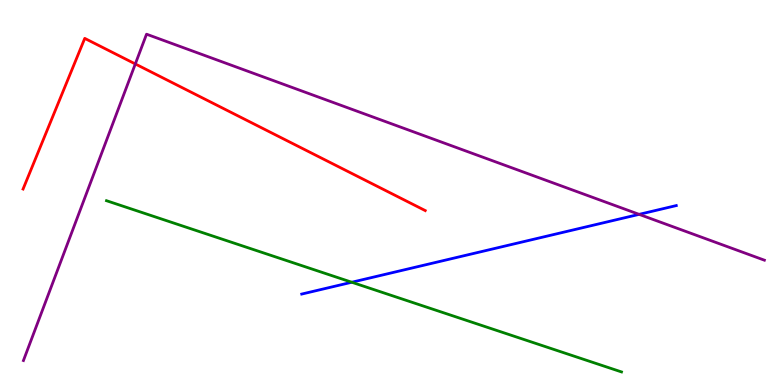[{'lines': ['blue', 'red'], 'intersections': []}, {'lines': ['green', 'red'], 'intersections': []}, {'lines': ['purple', 'red'], 'intersections': [{'x': 1.75, 'y': 8.34}]}, {'lines': ['blue', 'green'], 'intersections': [{'x': 4.54, 'y': 2.67}]}, {'lines': ['blue', 'purple'], 'intersections': [{'x': 8.25, 'y': 4.43}]}, {'lines': ['green', 'purple'], 'intersections': []}]